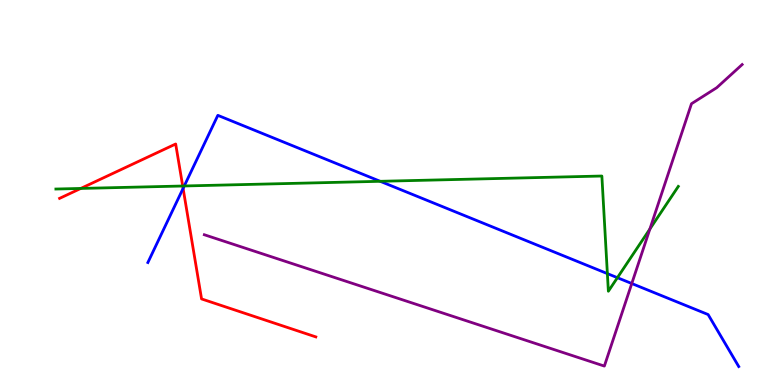[{'lines': ['blue', 'red'], 'intersections': [{'x': 2.36, 'y': 5.11}]}, {'lines': ['green', 'red'], 'intersections': [{'x': 1.04, 'y': 5.11}, {'x': 2.36, 'y': 5.17}]}, {'lines': ['purple', 'red'], 'intersections': []}, {'lines': ['blue', 'green'], 'intersections': [{'x': 2.38, 'y': 5.17}, {'x': 4.91, 'y': 5.29}, {'x': 7.84, 'y': 2.89}, {'x': 7.97, 'y': 2.79}]}, {'lines': ['blue', 'purple'], 'intersections': [{'x': 8.15, 'y': 2.64}]}, {'lines': ['green', 'purple'], 'intersections': [{'x': 8.39, 'y': 4.05}]}]